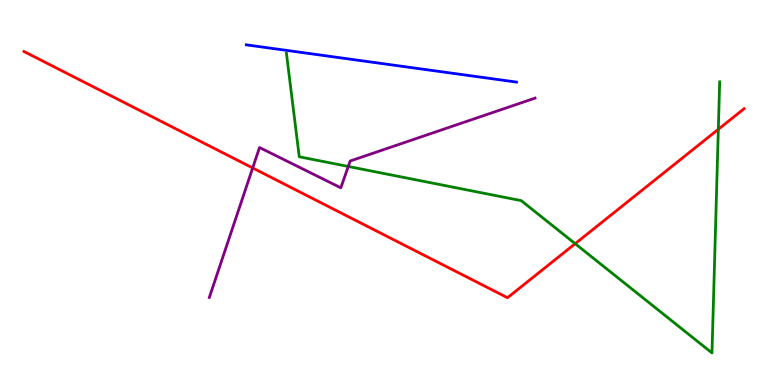[{'lines': ['blue', 'red'], 'intersections': []}, {'lines': ['green', 'red'], 'intersections': [{'x': 7.42, 'y': 3.67}, {'x': 9.27, 'y': 6.64}]}, {'lines': ['purple', 'red'], 'intersections': [{'x': 3.26, 'y': 5.64}]}, {'lines': ['blue', 'green'], 'intersections': []}, {'lines': ['blue', 'purple'], 'intersections': []}, {'lines': ['green', 'purple'], 'intersections': [{'x': 4.49, 'y': 5.68}]}]